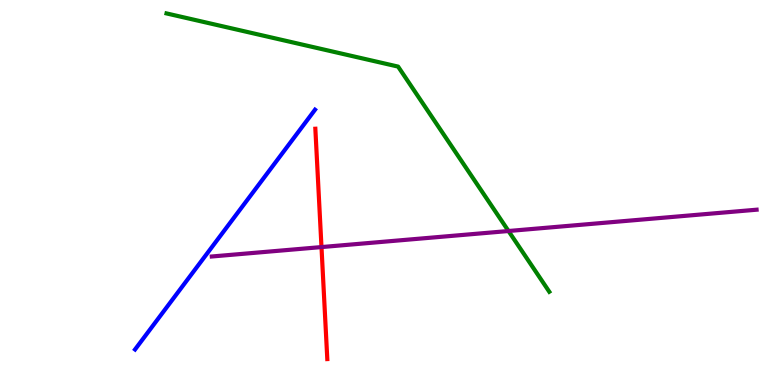[{'lines': ['blue', 'red'], 'intersections': []}, {'lines': ['green', 'red'], 'intersections': []}, {'lines': ['purple', 'red'], 'intersections': [{'x': 4.15, 'y': 3.58}]}, {'lines': ['blue', 'green'], 'intersections': []}, {'lines': ['blue', 'purple'], 'intersections': []}, {'lines': ['green', 'purple'], 'intersections': [{'x': 6.56, 'y': 4.0}]}]